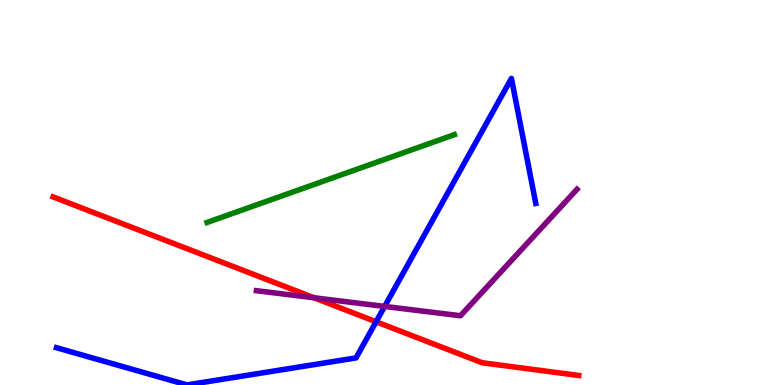[{'lines': ['blue', 'red'], 'intersections': [{'x': 4.85, 'y': 1.64}]}, {'lines': ['green', 'red'], 'intersections': []}, {'lines': ['purple', 'red'], 'intersections': [{'x': 4.05, 'y': 2.27}]}, {'lines': ['blue', 'green'], 'intersections': []}, {'lines': ['blue', 'purple'], 'intersections': [{'x': 4.96, 'y': 2.04}]}, {'lines': ['green', 'purple'], 'intersections': []}]